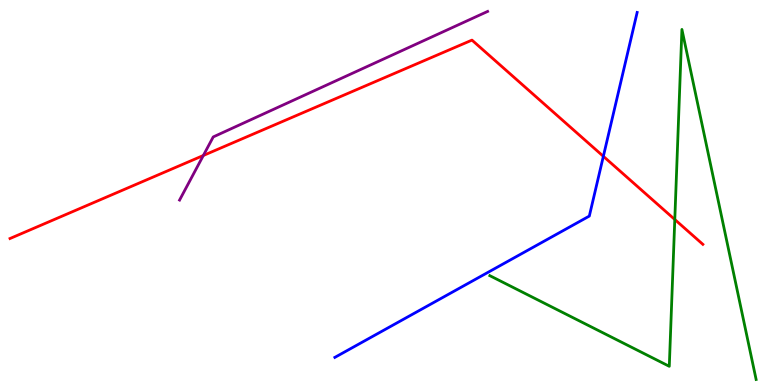[{'lines': ['blue', 'red'], 'intersections': [{'x': 7.79, 'y': 5.94}]}, {'lines': ['green', 'red'], 'intersections': [{'x': 8.71, 'y': 4.3}]}, {'lines': ['purple', 'red'], 'intersections': [{'x': 2.62, 'y': 5.96}]}, {'lines': ['blue', 'green'], 'intersections': []}, {'lines': ['blue', 'purple'], 'intersections': []}, {'lines': ['green', 'purple'], 'intersections': []}]